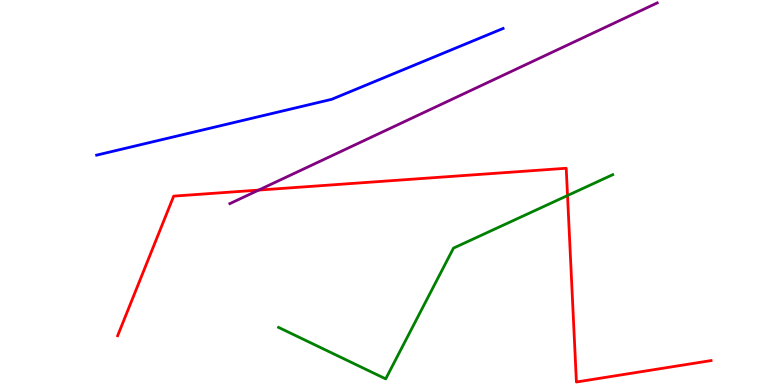[{'lines': ['blue', 'red'], 'intersections': []}, {'lines': ['green', 'red'], 'intersections': [{'x': 7.32, 'y': 4.92}]}, {'lines': ['purple', 'red'], 'intersections': [{'x': 3.34, 'y': 5.06}]}, {'lines': ['blue', 'green'], 'intersections': []}, {'lines': ['blue', 'purple'], 'intersections': []}, {'lines': ['green', 'purple'], 'intersections': []}]